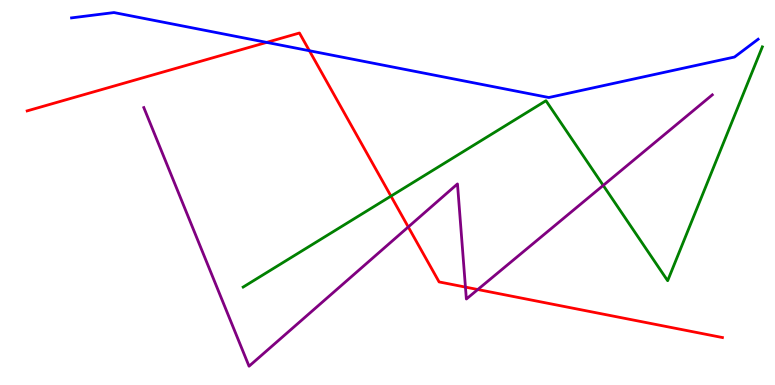[{'lines': ['blue', 'red'], 'intersections': [{'x': 3.44, 'y': 8.9}, {'x': 3.99, 'y': 8.68}]}, {'lines': ['green', 'red'], 'intersections': [{'x': 5.04, 'y': 4.91}]}, {'lines': ['purple', 'red'], 'intersections': [{'x': 5.27, 'y': 4.1}, {'x': 6.01, 'y': 2.54}, {'x': 6.17, 'y': 2.48}]}, {'lines': ['blue', 'green'], 'intersections': []}, {'lines': ['blue', 'purple'], 'intersections': []}, {'lines': ['green', 'purple'], 'intersections': [{'x': 7.78, 'y': 5.18}]}]